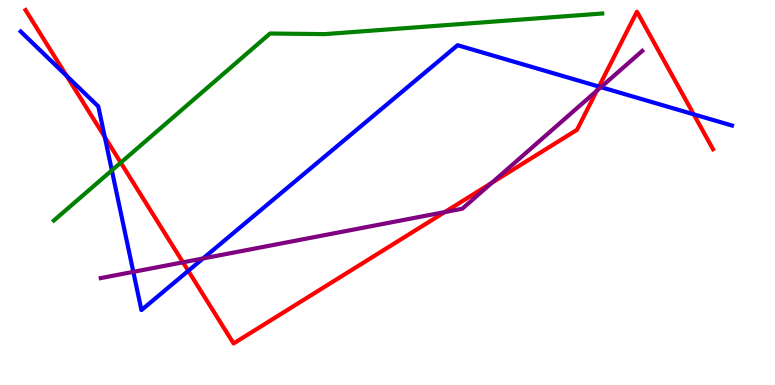[{'lines': ['blue', 'red'], 'intersections': [{'x': 0.859, 'y': 8.03}, {'x': 1.35, 'y': 6.44}, {'x': 2.43, 'y': 2.97}, {'x': 7.73, 'y': 7.75}, {'x': 8.95, 'y': 7.03}]}, {'lines': ['green', 'red'], 'intersections': [{'x': 1.56, 'y': 5.78}]}, {'lines': ['purple', 'red'], 'intersections': [{'x': 2.36, 'y': 3.19}, {'x': 5.74, 'y': 4.49}, {'x': 6.35, 'y': 5.25}, {'x': 7.7, 'y': 7.64}]}, {'lines': ['blue', 'green'], 'intersections': [{'x': 1.44, 'y': 5.57}]}, {'lines': ['blue', 'purple'], 'intersections': [{'x': 1.72, 'y': 2.94}, {'x': 2.62, 'y': 3.29}, {'x': 7.75, 'y': 7.74}]}, {'lines': ['green', 'purple'], 'intersections': []}]